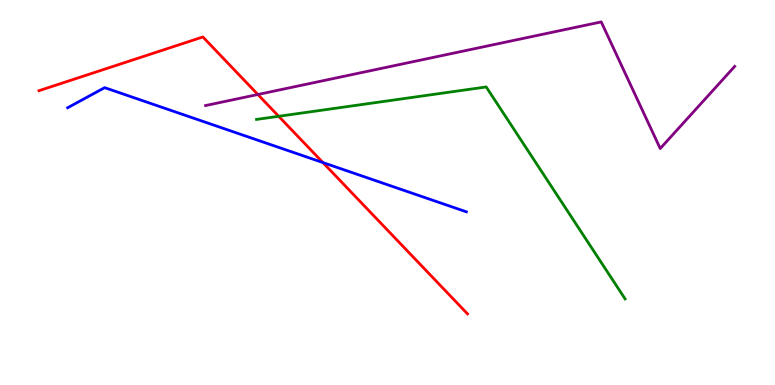[{'lines': ['blue', 'red'], 'intersections': [{'x': 4.17, 'y': 5.78}]}, {'lines': ['green', 'red'], 'intersections': [{'x': 3.6, 'y': 6.98}]}, {'lines': ['purple', 'red'], 'intersections': [{'x': 3.33, 'y': 7.55}]}, {'lines': ['blue', 'green'], 'intersections': []}, {'lines': ['blue', 'purple'], 'intersections': []}, {'lines': ['green', 'purple'], 'intersections': []}]